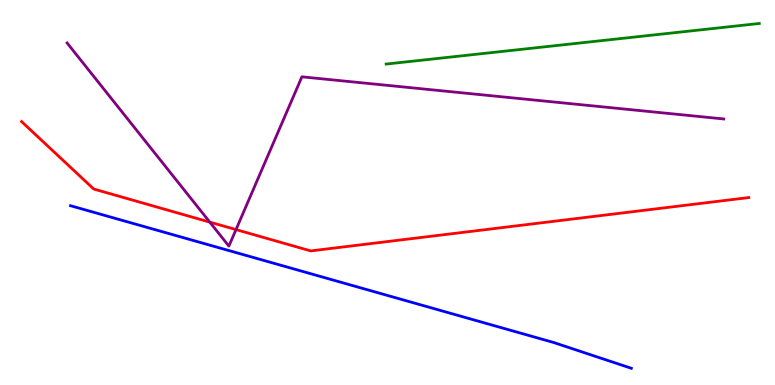[{'lines': ['blue', 'red'], 'intersections': []}, {'lines': ['green', 'red'], 'intersections': []}, {'lines': ['purple', 'red'], 'intersections': [{'x': 2.71, 'y': 4.23}, {'x': 3.05, 'y': 4.04}]}, {'lines': ['blue', 'green'], 'intersections': []}, {'lines': ['blue', 'purple'], 'intersections': []}, {'lines': ['green', 'purple'], 'intersections': []}]